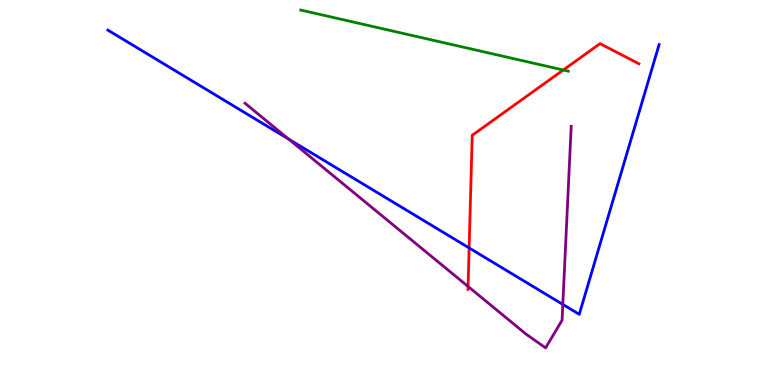[{'lines': ['blue', 'red'], 'intersections': [{'x': 6.05, 'y': 3.56}]}, {'lines': ['green', 'red'], 'intersections': [{'x': 7.27, 'y': 8.18}]}, {'lines': ['purple', 'red'], 'intersections': [{'x': 6.04, 'y': 2.56}]}, {'lines': ['blue', 'green'], 'intersections': []}, {'lines': ['blue', 'purple'], 'intersections': [{'x': 3.73, 'y': 6.39}, {'x': 7.26, 'y': 2.09}]}, {'lines': ['green', 'purple'], 'intersections': []}]